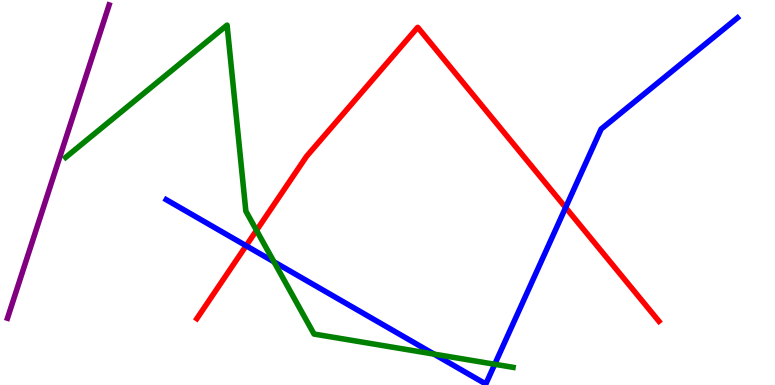[{'lines': ['blue', 'red'], 'intersections': [{'x': 3.18, 'y': 3.62}, {'x': 7.3, 'y': 4.61}]}, {'lines': ['green', 'red'], 'intersections': [{'x': 3.31, 'y': 4.02}]}, {'lines': ['purple', 'red'], 'intersections': []}, {'lines': ['blue', 'green'], 'intersections': [{'x': 3.54, 'y': 3.2}, {'x': 5.6, 'y': 0.802}, {'x': 6.38, 'y': 0.538}]}, {'lines': ['blue', 'purple'], 'intersections': []}, {'lines': ['green', 'purple'], 'intersections': []}]